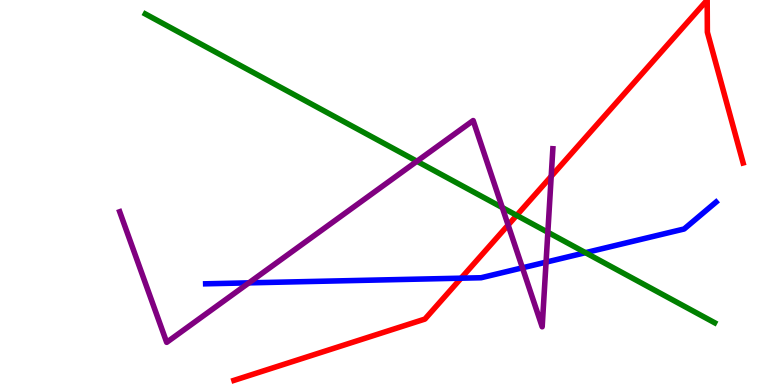[{'lines': ['blue', 'red'], 'intersections': [{'x': 5.95, 'y': 2.77}]}, {'lines': ['green', 'red'], 'intersections': [{'x': 6.67, 'y': 4.41}]}, {'lines': ['purple', 'red'], 'intersections': [{'x': 6.56, 'y': 4.16}, {'x': 7.11, 'y': 5.42}]}, {'lines': ['blue', 'green'], 'intersections': [{'x': 7.55, 'y': 3.44}]}, {'lines': ['blue', 'purple'], 'intersections': [{'x': 3.21, 'y': 2.65}, {'x': 6.74, 'y': 3.04}, {'x': 7.05, 'y': 3.19}]}, {'lines': ['green', 'purple'], 'intersections': [{'x': 5.38, 'y': 5.81}, {'x': 6.48, 'y': 4.61}, {'x': 7.07, 'y': 3.97}]}]